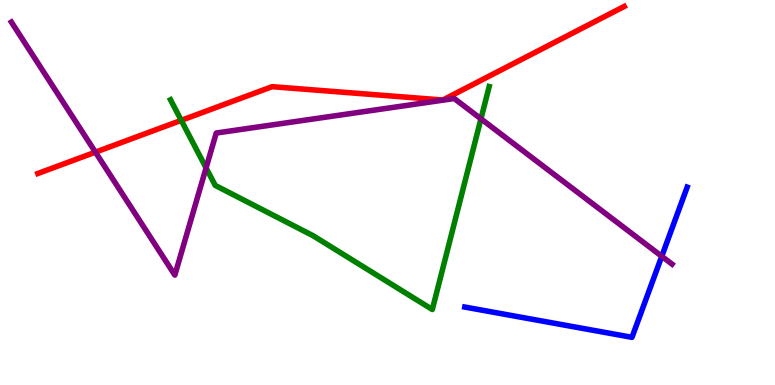[{'lines': ['blue', 'red'], 'intersections': []}, {'lines': ['green', 'red'], 'intersections': [{'x': 2.34, 'y': 6.87}]}, {'lines': ['purple', 'red'], 'intersections': [{'x': 1.23, 'y': 6.05}]}, {'lines': ['blue', 'green'], 'intersections': []}, {'lines': ['blue', 'purple'], 'intersections': [{'x': 8.54, 'y': 3.34}]}, {'lines': ['green', 'purple'], 'intersections': [{'x': 2.66, 'y': 5.64}, {'x': 6.21, 'y': 6.91}]}]